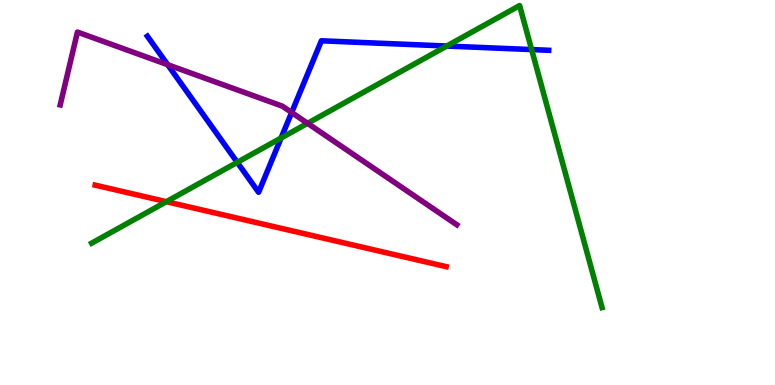[{'lines': ['blue', 'red'], 'intersections': []}, {'lines': ['green', 'red'], 'intersections': [{'x': 2.15, 'y': 4.76}]}, {'lines': ['purple', 'red'], 'intersections': []}, {'lines': ['blue', 'green'], 'intersections': [{'x': 3.06, 'y': 5.78}, {'x': 3.63, 'y': 6.42}, {'x': 5.76, 'y': 8.8}, {'x': 6.86, 'y': 8.71}]}, {'lines': ['blue', 'purple'], 'intersections': [{'x': 2.16, 'y': 8.32}, {'x': 3.76, 'y': 7.08}]}, {'lines': ['green', 'purple'], 'intersections': [{'x': 3.97, 'y': 6.8}]}]